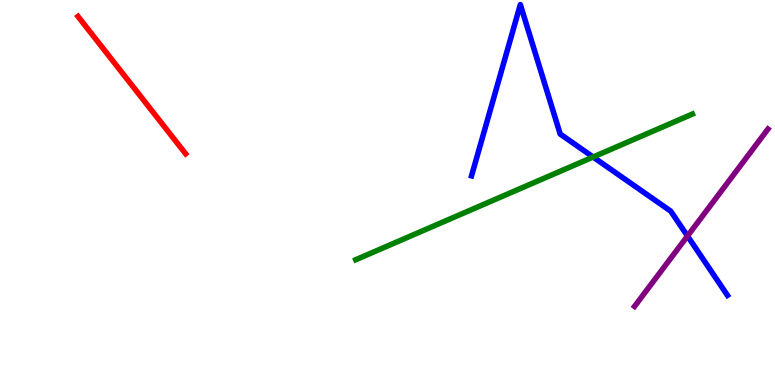[{'lines': ['blue', 'red'], 'intersections': []}, {'lines': ['green', 'red'], 'intersections': []}, {'lines': ['purple', 'red'], 'intersections': []}, {'lines': ['blue', 'green'], 'intersections': [{'x': 7.65, 'y': 5.92}]}, {'lines': ['blue', 'purple'], 'intersections': [{'x': 8.87, 'y': 3.87}]}, {'lines': ['green', 'purple'], 'intersections': []}]